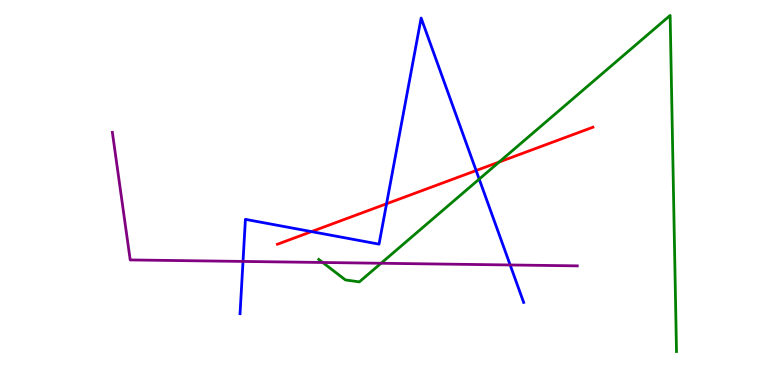[{'lines': ['blue', 'red'], 'intersections': [{'x': 4.02, 'y': 3.98}, {'x': 4.99, 'y': 4.71}, {'x': 6.14, 'y': 5.57}]}, {'lines': ['green', 'red'], 'intersections': [{'x': 6.44, 'y': 5.79}]}, {'lines': ['purple', 'red'], 'intersections': []}, {'lines': ['blue', 'green'], 'intersections': [{'x': 6.18, 'y': 5.35}]}, {'lines': ['blue', 'purple'], 'intersections': [{'x': 3.14, 'y': 3.21}, {'x': 6.58, 'y': 3.12}]}, {'lines': ['green', 'purple'], 'intersections': [{'x': 4.16, 'y': 3.18}, {'x': 4.92, 'y': 3.16}]}]